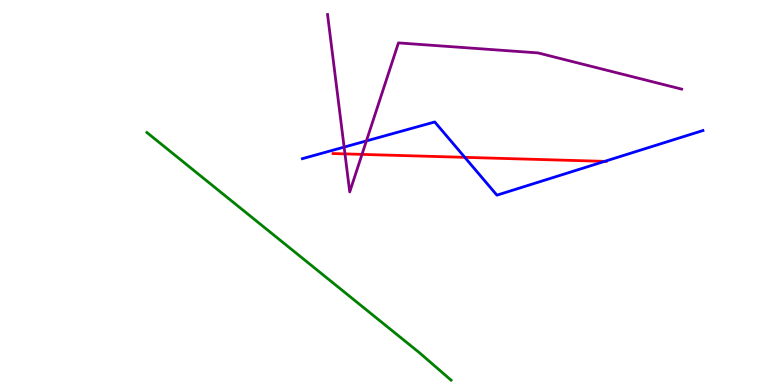[{'lines': ['blue', 'red'], 'intersections': [{'x': 6.0, 'y': 5.91}, {'x': 7.8, 'y': 5.81}]}, {'lines': ['green', 'red'], 'intersections': []}, {'lines': ['purple', 'red'], 'intersections': [{'x': 4.45, 'y': 6.0}, {'x': 4.67, 'y': 5.99}]}, {'lines': ['blue', 'green'], 'intersections': []}, {'lines': ['blue', 'purple'], 'intersections': [{'x': 4.44, 'y': 6.18}, {'x': 4.73, 'y': 6.34}]}, {'lines': ['green', 'purple'], 'intersections': []}]